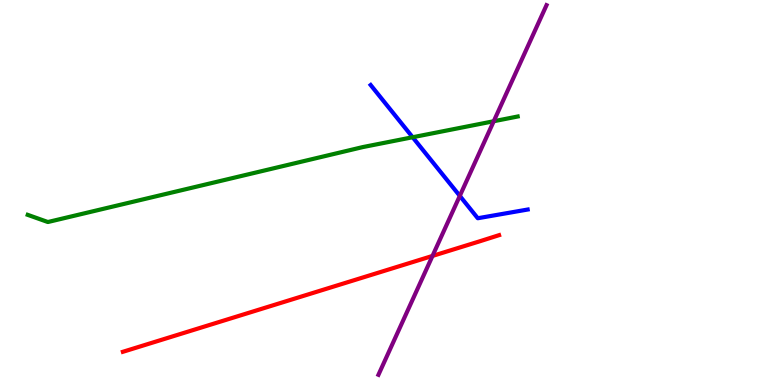[{'lines': ['blue', 'red'], 'intersections': []}, {'lines': ['green', 'red'], 'intersections': []}, {'lines': ['purple', 'red'], 'intersections': [{'x': 5.58, 'y': 3.35}]}, {'lines': ['blue', 'green'], 'intersections': [{'x': 5.32, 'y': 6.44}]}, {'lines': ['blue', 'purple'], 'intersections': [{'x': 5.93, 'y': 4.91}]}, {'lines': ['green', 'purple'], 'intersections': [{'x': 6.37, 'y': 6.85}]}]